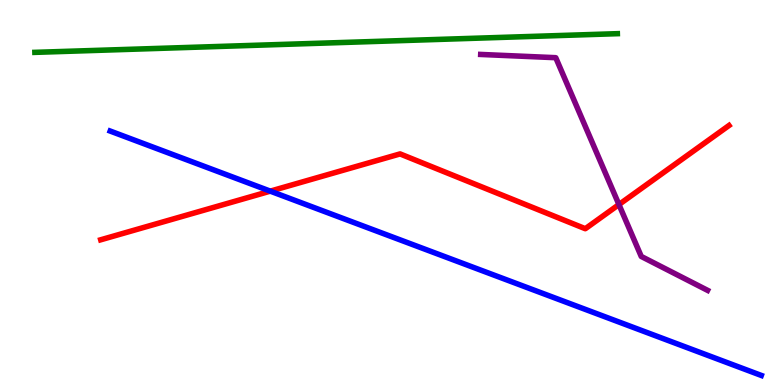[{'lines': ['blue', 'red'], 'intersections': [{'x': 3.49, 'y': 5.04}]}, {'lines': ['green', 'red'], 'intersections': []}, {'lines': ['purple', 'red'], 'intersections': [{'x': 7.99, 'y': 4.69}]}, {'lines': ['blue', 'green'], 'intersections': []}, {'lines': ['blue', 'purple'], 'intersections': []}, {'lines': ['green', 'purple'], 'intersections': []}]